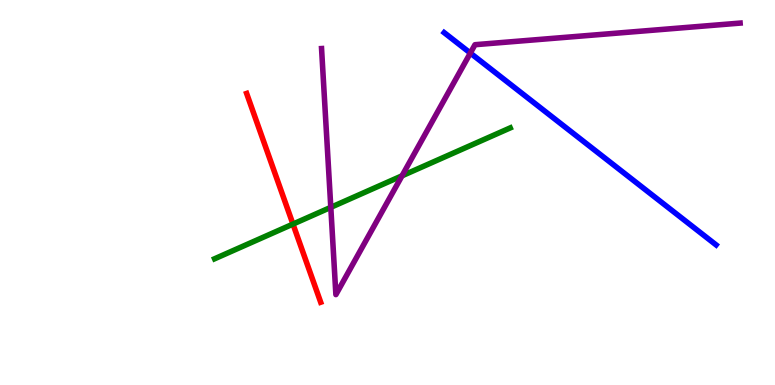[{'lines': ['blue', 'red'], 'intersections': []}, {'lines': ['green', 'red'], 'intersections': [{'x': 3.78, 'y': 4.18}]}, {'lines': ['purple', 'red'], 'intersections': []}, {'lines': ['blue', 'green'], 'intersections': []}, {'lines': ['blue', 'purple'], 'intersections': [{'x': 6.07, 'y': 8.62}]}, {'lines': ['green', 'purple'], 'intersections': [{'x': 4.27, 'y': 4.61}, {'x': 5.19, 'y': 5.43}]}]